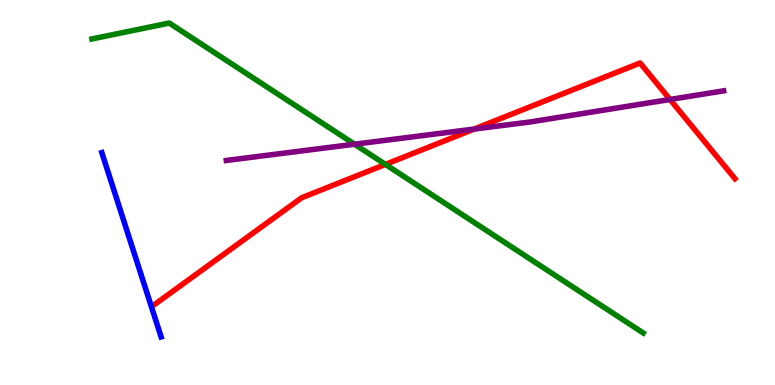[{'lines': ['blue', 'red'], 'intersections': []}, {'lines': ['green', 'red'], 'intersections': [{'x': 4.97, 'y': 5.73}]}, {'lines': ['purple', 'red'], 'intersections': [{'x': 6.12, 'y': 6.65}, {'x': 8.65, 'y': 7.42}]}, {'lines': ['blue', 'green'], 'intersections': []}, {'lines': ['blue', 'purple'], 'intersections': []}, {'lines': ['green', 'purple'], 'intersections': [{'x': 4.57, 'y': 6.25}]}]